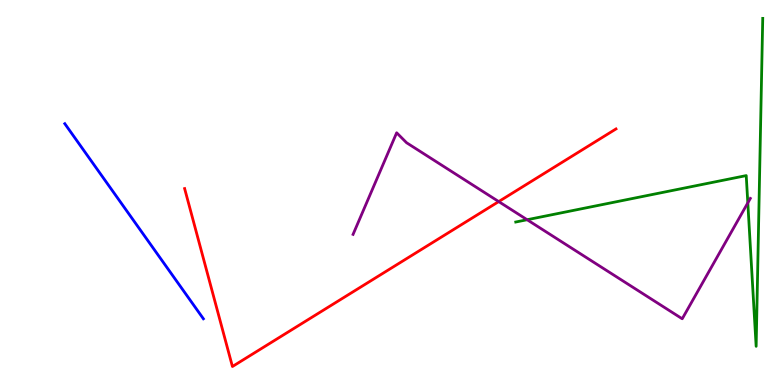[{'lines': ['blue', 'red'], 'intersections': []}, {'lines': ['green', 'red'], 'intersections': []}, {'lines': ['purple', 'red'], 'intersections': [{'x': 6.44, 'y': 4.76}]}, {'lines': ['blue', 'green'], 'intersections': []}, {'lines': ['blue', 'purple'], 'intersections': []}, {'lines': ['green', 'purple'], 'intersections': [{'x': 6.8, 'y': 4.29}, {'x': 9.65, 'y': 4.73}]}]